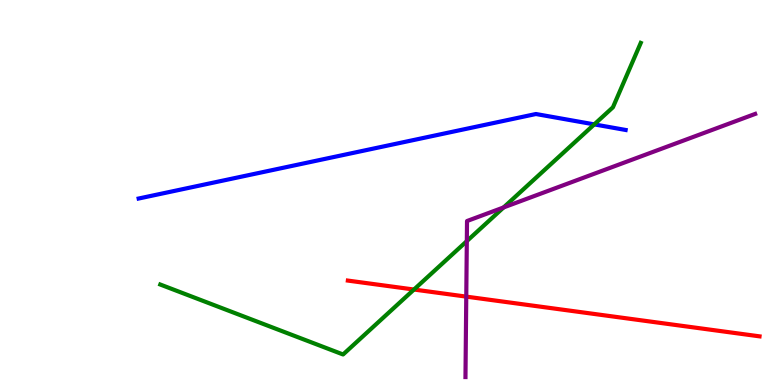[{'lines': ['blue', 'red'], 'intersections': []}, {'lines': ['green', 'red'], 'intersections': [{'x': 5.34, 'y': 2.48}]}, {'lines': ['purple', 'red'], 'intersections': [{'x': 6.02, 'y': 2.3}]}, {'lines': ['blue', 'green'], 'intersections': [{'x': 7.67, 'y': 6.77}]}, {'lines': ['blue', 'purple'], 'intersections': []}, {'lines': ['green', 'purple'], 'intersections': [{'x': 6.02, 'y': 3.74}, {'x': 6.5, 'y': 4.61}]}]